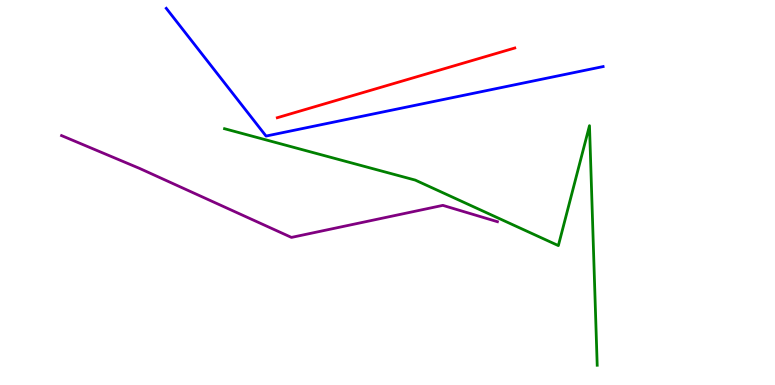[{'lines': ['blue', 'red'], 'intersections': []}, {'lines': ['green', 'red'], 'intersections': []}, {'lines': ['purple', 'red'], 'intersections': []}, {'lines': ['blue', 'green'], 'intersections': []}, {'lines': ['blue', 'purple'], 'intersections': []}, {'lines': ['green', 'purple'], 'intersections': []}]